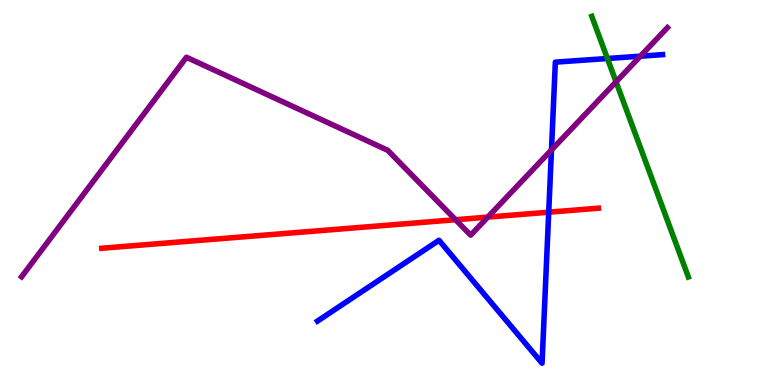[{'lines': ['blue', 'red'], 'intersections': [{'x': 7.08, 'y': 4.49}]}, {'lines': ['green', 'red'], 'intersections': []}, {'lines': ['purple', 'red'], 'intersections': [{'x': 5.88, 'y': 4.29}, {'x': 6.29, 'y': 4.36}]}, {'lines': ['blue', 'green'], 'intersections': [{'x': 7.84, 'y': 8.48}]}, {'lines': ['blue', 'purple'], 'intersections': [{'x': 7.12, 'y': 6.11}, {'x': 8.26, 'y': 8.54}]}, {'lines': ['green', 'purple'], 'intersections': [{'x': 7.95, 'y': 7.87}]}]